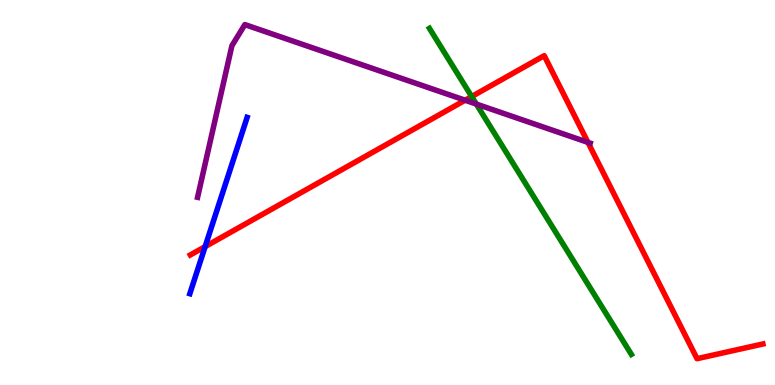[{'lines': ['blue', 'red'], 'intersections': [{'x': 2.65, 'y': 3.59}]}, {'lines': ['green', 'red'], 'intersections': [{'x': 6.09, 'y': 7.49}]}, {'lines': ['purple', 'red'], 'intersections': [{'x': 6.0, 'y': 7.4}, {'x': 7.59, 'y': 6.3}]}, {'lines': ['blue', 'green'], 'intersections': []}, {'lines': ['blue', 'purple'], 'intersections': []}, {'lines': ['green', 'purple'], 'intersections': [{'x': 6.15, 'y': 7.3}]}]